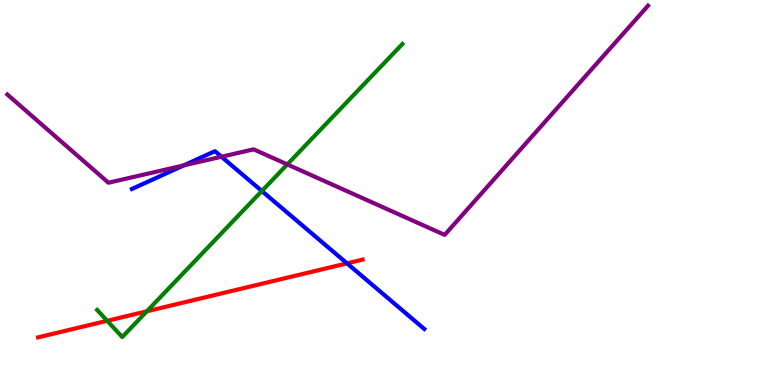[{'lines': ['blue', 'red'], 'intersections': [{'x': 4.48, 'y': 3.16}]}, {'lines': ['green', 'red'], 'intersections': [{'x': 1.38, 'y': 1.67}, {'x': 1.89, 'y': 1.91}]}, {'lines': ['purple', 'red'], 'intersections': []}, {'lines': ['blue', 'green'], 'intersections': [{'x': 3.38, 'y': 5.04}]}, {'lines': ['blue', 'purple'], 'intersections': [{'x': 2.37, 'y': 5.7}, {'x': 2.86, 'y': 5.93}]}, {'lines': ['green', 'purple'], 'intersections': [{'x': 3.71, 'y': 5.73}]}]